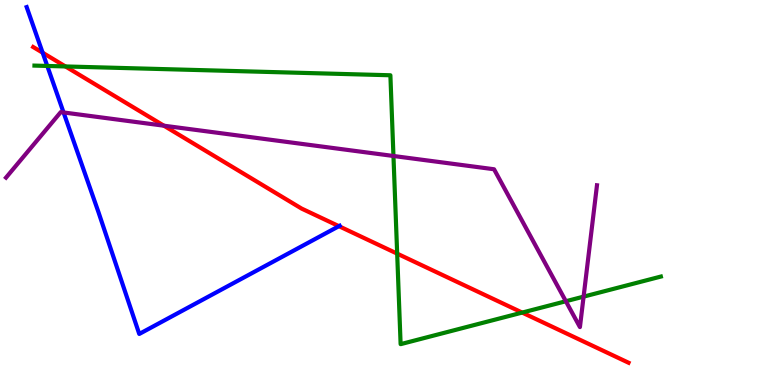[{'lines': ['blue', 'red'], 'intersections': [{'x': 0.55, 'y': 8.63}, {'x': 4.37, 'y': 4.13}]}, {'lines': ['green', 'red'], 'intersections': [{'x': 0.844, 'y': 8.27}, {'x': 5.12, 'y': 3.41}, {'x': 6.74, 'y': 1.88}]}, {'lines': ['purple', 'red'], 'intersections': [{'x': 2.11, 'y': 6.74}]}, {'lines': ['blue', 'green'], 'intersections': [{'x': 0.61, 'y': 8.29}]}, {'lines': ['blue', 'purple'], 'intersections': [{'x': 0.82, 'y': 7.08}]}, {'lines': ['green', 'purple'], 'intersections': [{'x': 5.08, 'y': 5.95}, {'x': 7.3, 'y': 2.18}, {'x': 7.53, 'y': 2.3}]}]